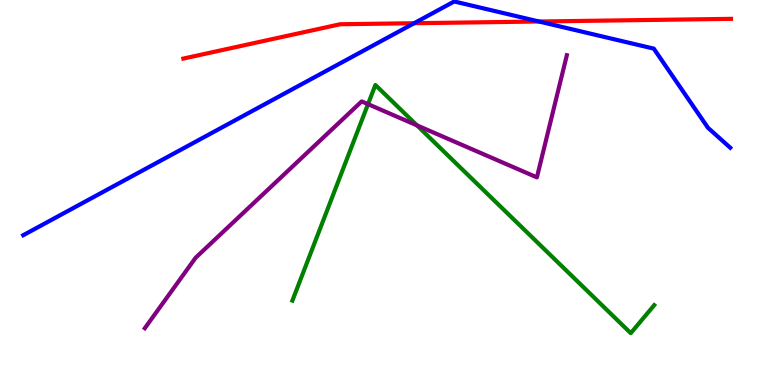[{'lines': ['blue', 'red'], 'intersections': [{'x': 5.34, 'y': 9.4}, {'x': 6.95, 'y': 9.44}]}, {'lines': ['green', 'red'], 'intersections': []}, {'lines': ['purple', 'red'], 'intersections': []}, {'lines': ['blue', 'green'], 'intersections': []}, {'lines': ['blue', 'purple'], 'intersections': []}, {'lines': ['green', 'purple'], 'intersections': [{'x': 4.75, 'y': 7.29}, {'x': 5.38, 'y': 6.74}]}]